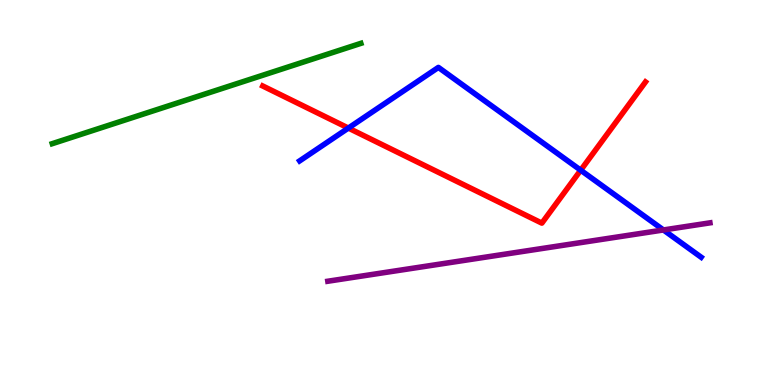[{'lines': ['blue', 'red'], 'intersections': [{'x': 4.5, 'y': 6.67}, {'x': 7.49, 'y': 5.58}]}, {'lines': ['green', 'red'], 'intersections': []}, {'lines': ['purple', 'red'], 'intersections': []}, {'lines': ['blue', 'green'], 'intersections': []}, {'lines': ['blue', 'purple'], 'intersections': [{'x': 8.56, 'y': 4.03}]}, {'lines': ['green', 'purple'], 'intersections': []}]